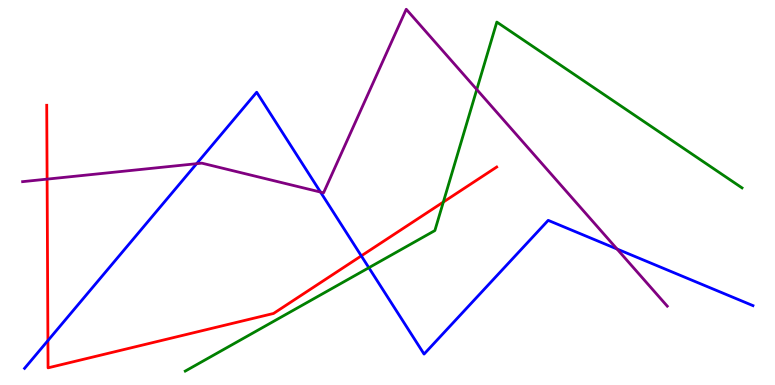[{'lines': ['blue', 'red'], 'intersections': [{'x': 0.618, 'y': 1.15}, {'x': 4.66, 'y': 3.35}]}, {'lines': ['green', 'red'], 'intersections': [{'x': 5.72, 'y': 4.75}]}, {'lines': ['purple', 'red'], 'intersections': [{'x': 0.608, 'y': 5.35}]}, {'lines': ['blue', 'green'], 'intersections': [{'x': 4.76, 'y': 3.05}]}, {'lines': ['blue', 'purple'], 'intersections': [{'x': 2.54, 'y': 5.75}, {'x': 4.14, 'y': 5.01}, {'x': 7.96, 'y': 3.53}]}, {'lines': ['green', 'purple'], 'intersections': [{'x': 6.15, 'y': 7.68}]}]